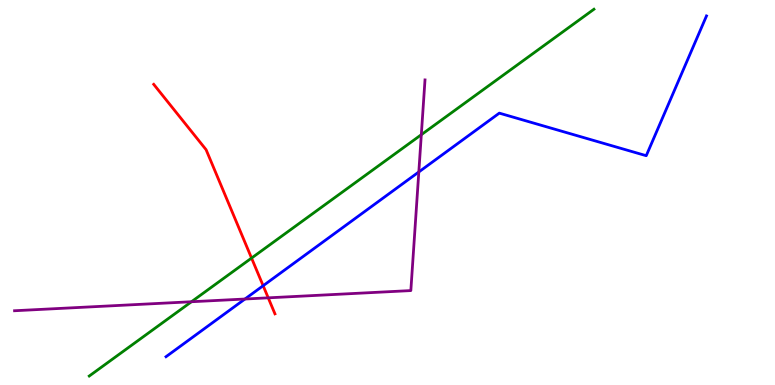[{'lines': ['blue', 'red'], 'intersections': [{'x': 3.4, 'y': 2.58}]}, {'lines': ['green', 'red'], 'intersections': [{'x': 3.25, 'y': 3.3}]}, {'lines': ['purple', 'red'], 'intersections': [{'x': 3.46, 'y': 2.26}]}, {'lines': ['blue', 'green'], 'intersections': []}, {'lines': ['blue', 'purple'], 'intersections': [{'x': 3.16, 'y': 2.23}, {'x': 5.4, 'y': 5.53}]}, {'lines': ['green', 'purple'], 'intersections': [{'x': 2.47, 'y': 2.16}, {'x': 5.44, 'y': 6.5}]}]